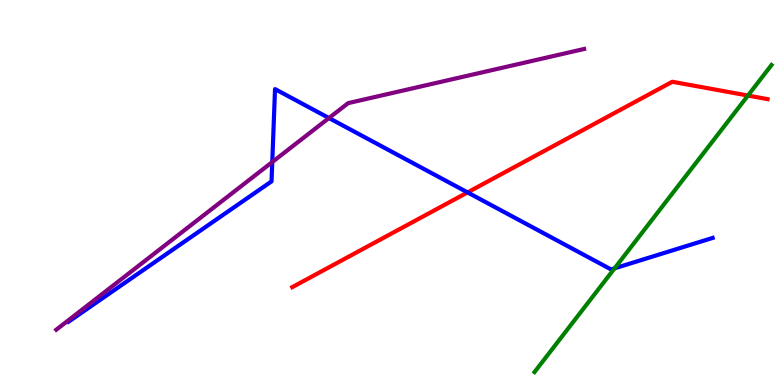[{'lines': ['blue', 'red'], 'intersections': [{'x': 6.03, 'y': 5.0}]}, {'lines': ['green', 'red'], 'intersections': [{'x': 9.65, 'y': 7.52}]}, {'lines': ['purple', 'red'], 'intersections': []}, {'lines': ['blue', 'green'], 'intersections': [{'x': 7.93, 'y': 3.03}]}, {'lines': ['blue', 'purple'], 'intersections': [{'x': 3.51, 'y': 5.79}, {'x': 4.24, 'y': 6.93}]}, {'lines': ['green', 'purple'], 'intersections': []}]